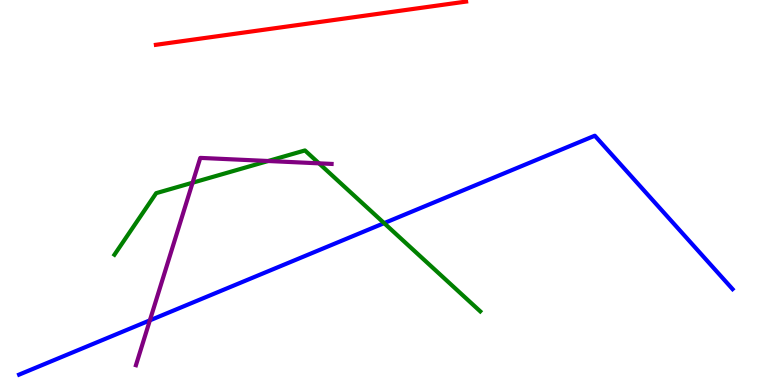[{'lines': ['blue', 'red'], 'intersections': []}, {'lines': ['green', 'red'], 'intersections': []}, {'lines': ['purple', 'red'], 'intersections': []}, {'lines': ['blue', 'green'], 'intersections': [{'x': 4.96, 'y': 4.2}]}, {'lines': ['blue', 'purple'], 'intersections': [{'x': 1.93, 'y': 1.68}]}, {'lines': ['green', 'purple'], 'intersections': [{'x': 2.48, 'y': 5.25}, {'x': 3.46, 'y': 5.82}, {'x': 4.12, 'y': 5.76}]}]